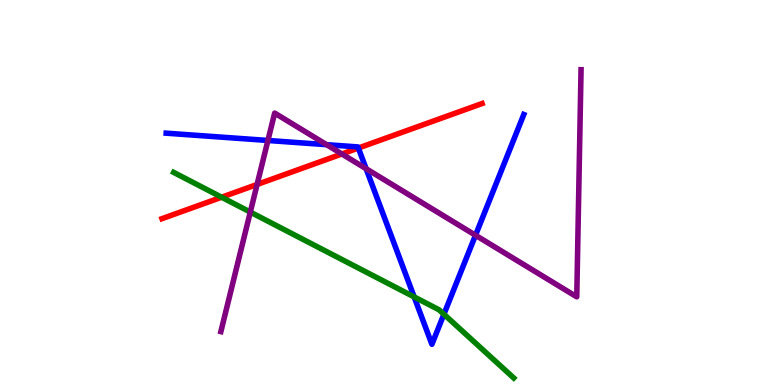[{'lines': ['blue', 'red'], 'intersections': [{'x': 4.62, 'y': 6.15}]}, {'lines': ['green', 'red'], 'intersections': [{'x': 2.86, 'y': 4.88}]}, {'lines': ['purple', 'red'], 'intersections': [{'x': 3.32, 'y': 5.21}, {'x': 4.41, 'y': 6.0}]}, {'lines': ['blue', 'green'], 'intersections': [{'x': 5.34, 'y': 2.29}, {'x': 5.73, 'y': 1.84}]}, {'lines': ['blue', 'purple'], 'intersections': [{'x': 3.46, 'y': 6.35}, {'x': 4.21, 'y': 6.24}, {'x': 4.72, 'y': 5.62}, {'x': 6.14, 'y': 3.89}]}, {'lines': ['green', 'purple'], 'intersections': [{'x': 3.23, 'y': 4.49}]}]